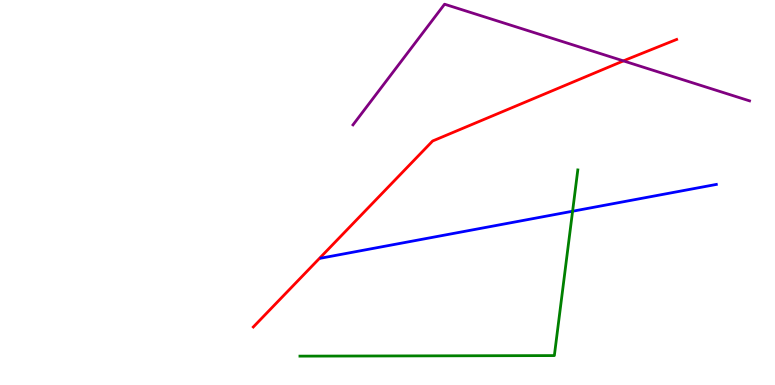[{'lines': ['blue', 'red'], 'intersections': []}, {'lines': ['green', 'red'], 'intersections': []}, {'lines': ['purple', 'red'], 'intersections': [{'x': 8.04, 'y': 8.42}]}, {'lines': ['blue', 'green'], 'intersections': [{'x': 7.39, 'y': 4.51}]}, {'lines': ['blue', 'purple'], 'intersections': []}, {'lines': ['green', 'purple'], 'intersections': []}]